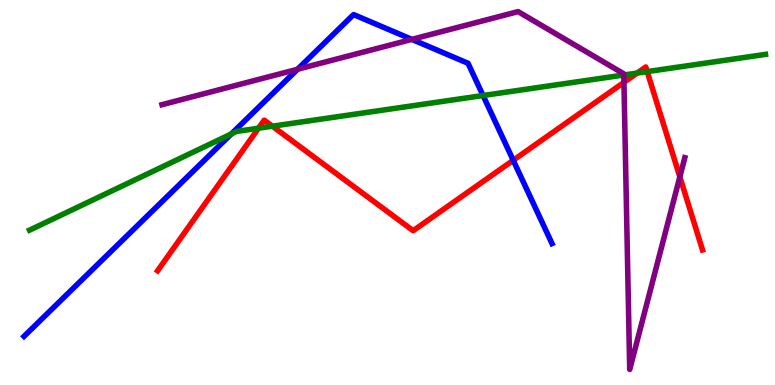[{'lines': ['blue', 'red'], 'intersections': [{'x': 6.62, 'y': 5.84}]}, {'lines': ['green', 'red'], 'intersections': [{'x': 3.34, 'y': 6.67}, {'x': 3.51, 'y': 6.72}, {'x': 8.22, 'y': 8.1}, {'x': 8.35, 'y': 8.14}]}, {'lines': ['purple', 'red'], 'intersections': [{'x': 8.05, 'y': 7.86}, {'x': 8.77, 'y': 5.41}]}, {'lines': ['blue', 'green'], 'intersections': [{'x': 2.99, 'y': 6.52}, {'x': 6.23, 'y': 7.52}]}, {'lines': ['blue', 'purple'], 'intersections': [{'x': 3.84, 'y': 8.2}, {'x': 5.31, 'y': 8.98}]}, {'lines': ['green', 'purple'], 'intersections': [{'x': 8.05, 'y': 8.05}]}]